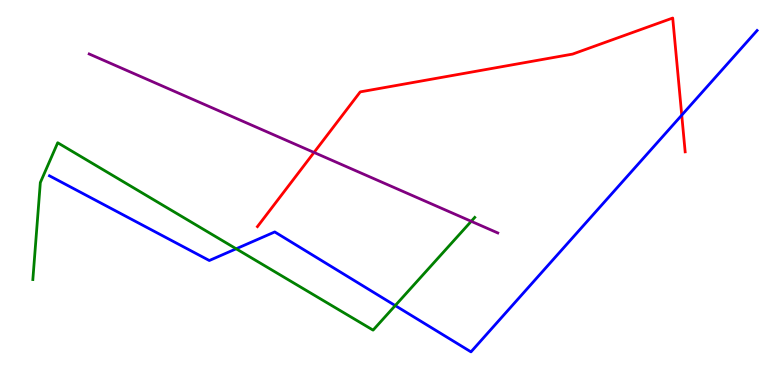[{'lines': ['blue', 'red'], 'intersections': [{'x': 8.8, 'y': 7.01}]}, {'lines': ['green', 'red'], 'intersections': []}, {'lines': ['purple', 'red'], 'intersections': [{'x': 4.05, 'y': 6.04}]}, {'lines': ['blue', 'green'], 'intersections': [{'x': 3.05, 'y': 3.54}, {'x': 5.1, 'y': 2.06}]}, {'lines': ['blue', 'purple'], 'intersections': []}, {'lines': ['green', 'purple'], 'intersections': [{'x': 6.08, 'y': 4.25}]}]